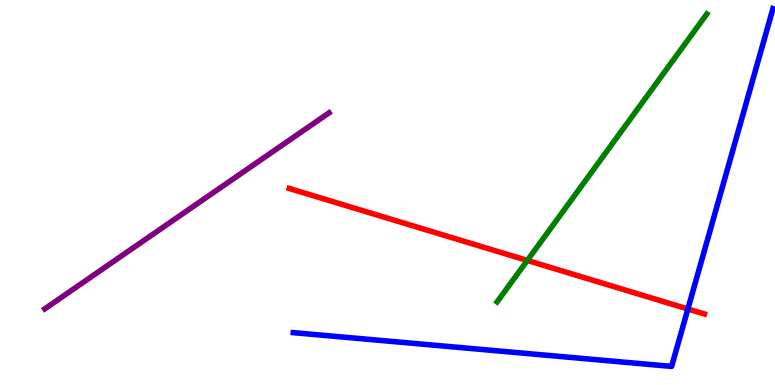[{'lines': ['blue', 'red'], 'intersections': [{'x': 8.88, 'y': 1.97}]}, {'lines': ['green', 'red'], 'intersections': [{'x': 6.8, 'y': 3.24}]}, {'lines': ['purple', 'red'], 'intersections': []}, {'lines': ['blue', 'green'], 'intersections': []}, {'lines': ['blue', 'purple'], 'intersections': []}, {'lines': ['green', 'purple'], 'intersections': []}]